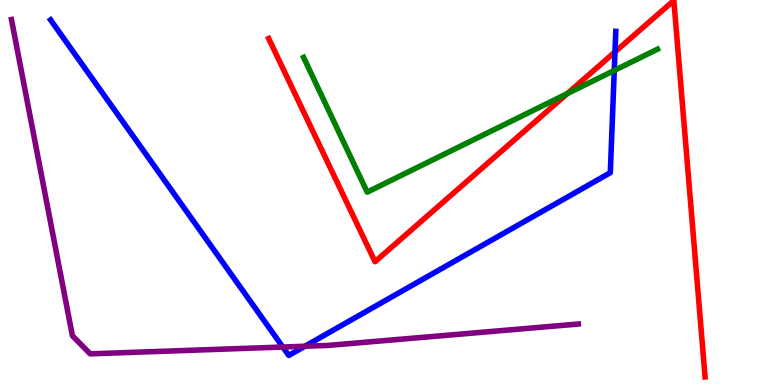[{'lines': ['blue', 'red'], 'intersections': [{'x': 7.94, 'y': 8.65}]}, {'lines': ['green', 'red'], 'intersections': [{'x': 7.32, 'y': 7.57}]}, {'lines': ['purple', 'red'], 'intersections': []}, {'lines': ['blue', 'green'], 'intersections': [{'x': 7.93, 'y': 8.17}]}, {'lines': ['blue', 'purple'], 'intersections': [{'x': 3.65, 'y': 0.986}, {'x': 3.93, 'y': 1.01}]}, {'lines': ['green', 'purple'], 'intersections': []}]